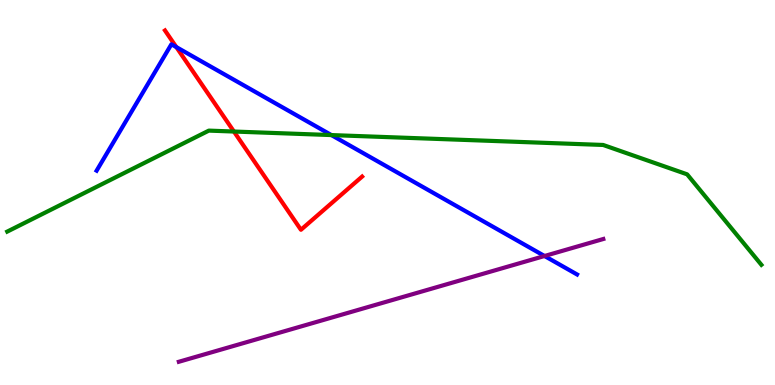[{'lines': ['blue', 'red'], 'intersections': [{'x': 2.28, 'y': 8.78}]}, {'lines': ['green', 'red'], 'intersections': [{'x': 3.02, 'y': 6.58}]}, {'lines': ['purple', 'red'], 'intersections': []}, {'lines': ['blue', 'green'], 'intersections': [{'x': 4.28, 'y': 6.49}]}, {'lines': ['blue', 'purple'], 'intersections': [{'x': 7.03, 'y': 3.35}]}, {'lines': ['green', 'purple'], 'intersections': []}]